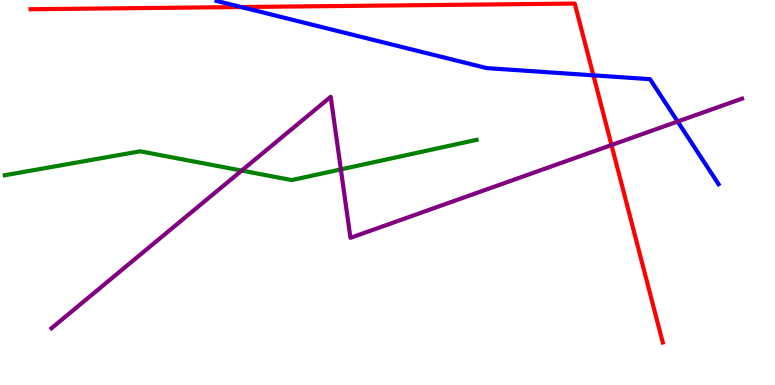[{'lines': ['blue', 'red'], 'intersections': [{'x': 3.11, 'y': 9.82}, {'x': 7.66, 'y': 8.04}]}, {'lines': ['green', 'red'], 'intersections': []}, {'lines': ['purple', 'red'], 'intersections': [{'x': 7.89, 'y': 6.23}]}, {'lines': ['blue', 'green'], 'intersections': []}, {'lines': ['blue', 'purple'], 'intersections': [{'x': 8.74, 'y': 6.84}]}, {'lines': ['green', 'purple'], 'intersections': [{'x': 3.12, 'y': 5.57}, {'x': 4.4, 'y': 5.6}]}]